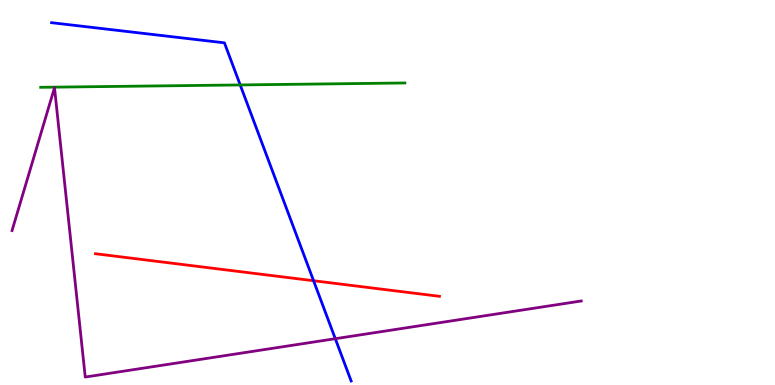[{'lines': ['blue', 'red'], 'intersections': [{'x': 4.05, 'y': 2.71}]}, {'lines': ['green', 'red'], 'intersections': []}, {'lines': ['purple', 'red'], 'intersections': []}, {'lines': ['blue', 'green'], 'intersections': [{'x': 3.1, 'y': 7.79}]}, {'lines': ['blue', 'purple'], 'intersections': [{'x': 4.33, 'y': 1.2}]}, {'lines': ['green', 'purple'], 'intersections': []}]